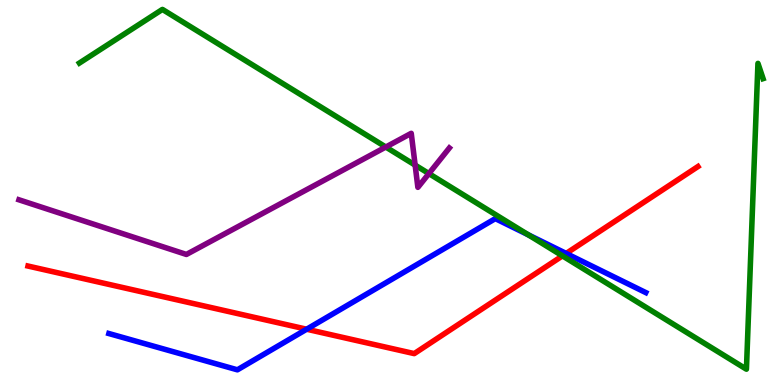[{'lines': ['blue', 'red'], 'intersections': [{'x': 3.96, 'y': 1.45}, {'x': 7.31, 'y': 3.42}]}, {'lines': ['green', 'red'], 'intersections': [{'x': 7.26, 'y': 3.35}]}, {'lines': ['purple', 'red'], 'intersections': []}, {'lines': ['blue', 'green'], 'intersections': [{'x': 6.82, 'y': 3.9}]}, {'lines': ['blue', 'purple'], 'intersections': []}, {'lines': ['green', 'purple'], 'intersections': [{'x': 4.98, 'y': 6.18}, {'x': 5.36, 'y': 5.71}, {'x': 5.53, 'y': 5.49}]}]